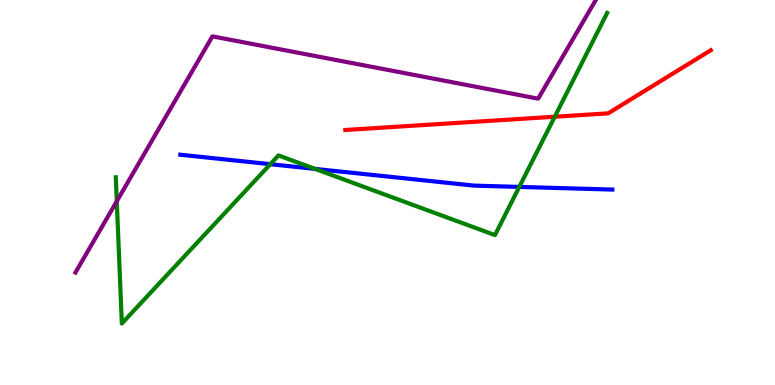[{'lines': ['blue', 'red'], 'intersections': []}, {'lines': ['green', 'red'], 'intersections': [{'x': 7.16, 'y': 6.97}]}, {'lines': ['purple', 'red'], 'intersections': []}, {'lines': ['blue', 'green'], 'intersections': [{'x': 3.49, 'y': 5.74}, {'x': 4.07, 'y': 5.61}, {'x': 6.7, 'y': 5.15}]}, {'lines': ['blue', 'purple'], 'intersections': []}, {'lines': ['green', 'purple'], 'intersections': [{'x': 1.51, 'y': 4.77}]}]